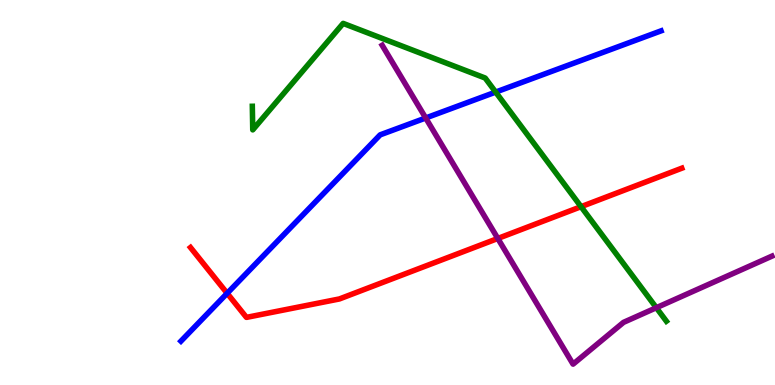[{'lines': ['blue', 'red'], 'intersections': [{'x': 2.93, 'y': 2.38}]}, {'lines': ['green', 'red'], 'intersections': [{'x': 7.5, 'y': 4.63}]}, {'lines': ['purple', 'red'], 'intersections': [{'x': 6.42, 'y': 3.81}]}, {'lines': ['blue', 'green'], 'intersections': [{'x': 6.4, 'y': 7.61}]}, {'lines': ['blue', 'purple'], 'intersections': [{'x': 5.49, 'y': 6.94}]}, {'lines': ['green', 'purple'], 'intersections': [{'x': 8.47, 'y': 2.01}]}]